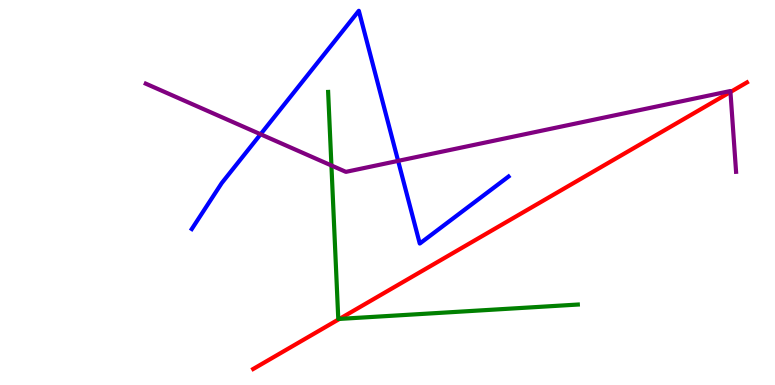[{'lines': ['blue', 'red'], 'intersections': []}, {'lines': ['green', 'red'], 'intersections': [{'x': 4.38, 'y': 1.72}]}, {'lines': ['purple', 'red'], 'intersections': [{'x': 9.43, 'y': 7.61}]}, {'lines': ['blue', 'green'], 'intersections': []}, {'lines': ['blue', 'purple'], 'intersections': [{'x': 3.36, 'y': 6.51}, {'x': 5.14, 'y': 5.82}]}, {'lines': ['green', 'purple'], 'intersections': [{'x': 4.28, 'y': 5.7}]}]